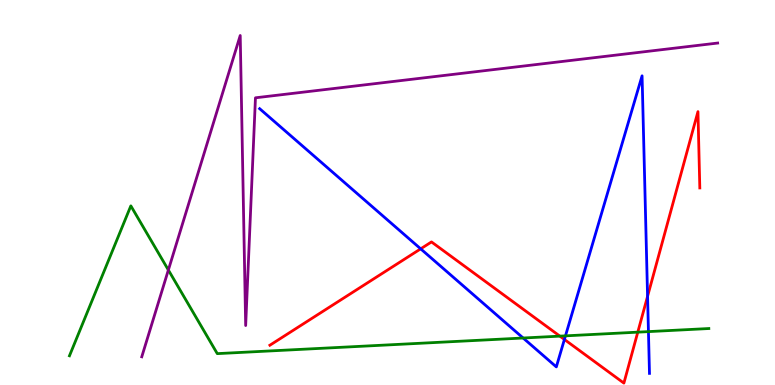[{'lines': ['blue', 'red'], 'intersections': [{'x': 5.43, 'y': 3.54}, {'x': 7.28, 'y': 1.18}, {'x': 8.36, 'y': 2.3}]}, {'lines': ['green', 'red'], 'intersections': [{'x': 7.22, 'y': 1.27}, {'x': 8.23, 'y': 1.37}]}, {'lines': ['purple', 'red'], 'intersections': []}, {'lines': ['blue', 'green'], 'intersections': [{'x': 6.75, 'y': 1.22}, {'x': 7.3, 'y': 1.28}, {'x': 8.37, 'y': 1.39}]}, {'lines': ['blue', 'purple'], 'intersections': []}, {'lines': ['green', 'purple'], 'intersections': [{'x': 2.17, 'y': 2.99}]}]